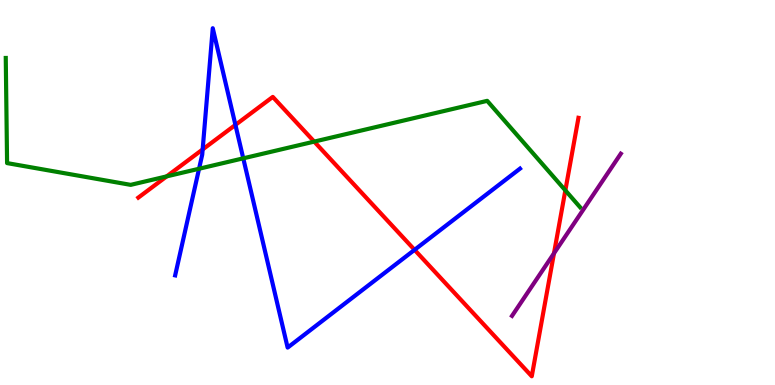[{'lines': ['blue', 'red'], 'intersections': [{'x': 2.61, 'y': 6.12}, {'x': 3.04, 'y': 6.76}, {'x': 5.35, 'y': 3.51}]}, {'lines': ['green', 'red'], 'intersections': [{'x': 2.15, 'y': 5.42}, {'x': 4.05, 'y': 6.32}, {'x': 7.29, 'y': 5.06}]}, {'lines': ['purple', 'red'], 'intersections': [{'x': 7.15, 'y': 3.42}]}, {'lines': ['blue', 'green'], 'intersections': [{'x': 2.57, 'y': 5.62}, {'x': 3.14, 'y': 5.89}]}, {'lines': ['blue', 'purple'], 'intersections': []}, {'lines': ['green', 'purple'], 'intersections': []}]